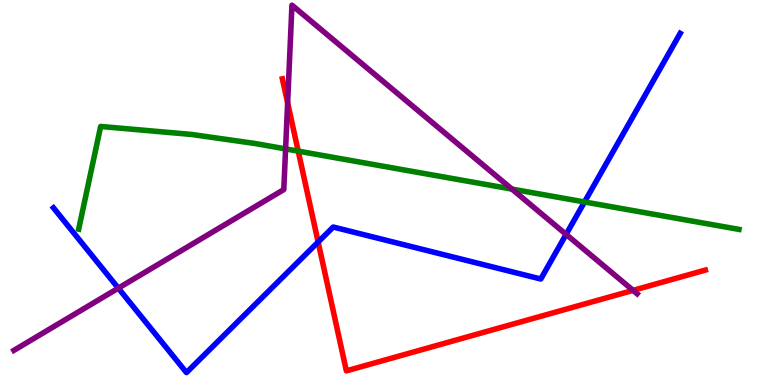[{'lines': ['blue', 'red'], 'intersections': [{'x': 4.11, 'y': 3.71}]}, {'lines': ['green', 'red'], 'intersections': [{'x': 3.85, 'y': 6.07}]}, {'lines': ['purple', 'red'], 'intersections': [{'x': 3.71, 'y': 7.33}, {'x': 8.17, 'y': 2.46}]}, {'lines': ['blue', 'green'], 'intersections': [{'x': 7.54, 'y': 4.75}]}, {'lines': ['blue', 'purple'], 'intersections': [{'x': 1.53, 'y': 2.52}, {'x': 7.3, 'y': 3.91}]}, {'lines': ['green', 'purple'], 'intersections': [{'x': 3.69, 'y': 6.13}, {'x': 6.61, 'y': 5.09}]}]